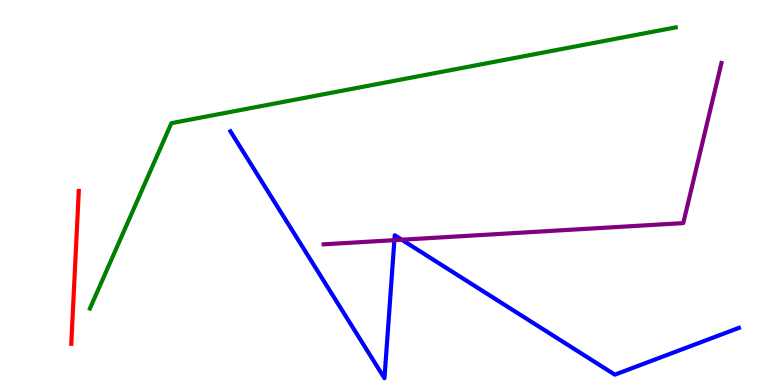[{'lines': ['blue', 'red'], 'intersections': []}, {'lines': ['green', 'red'], 'intersections': []}, {'lines': ['purple', 'red'], 'intersections': []}, {'lines': ['blue', 'green'], 'intersections': []}, {'lines': ['blue', 'purple'], 'intersections': [{'x': 5.09, 'y': 3.76}, {'x': 5.18, 'y': 3.77}]}, {'lines': ['green', 'purple'], 'intersections': []}]